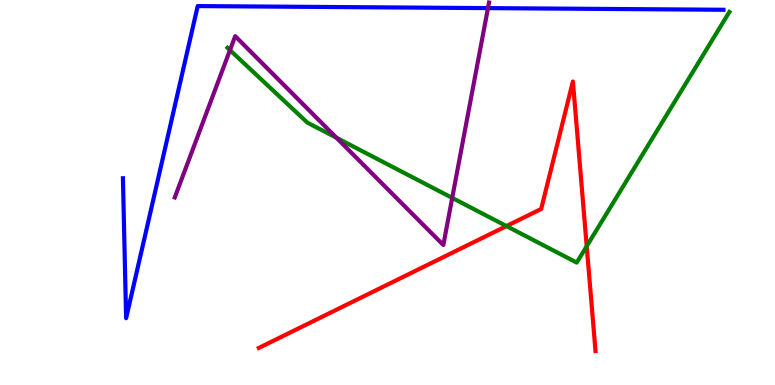[{'lines': ['blue', 'red'], 'intersections': []}, {'lines': ['green', 'red'], 'intersections': [{'x': 6.53, 'y': 4.13}, {'x': 7.57, 'y': 3.6}]}, {'lines': ['purple', 'red'], 'intersections': []}, {'lines': ['blue', 'green'], 'intersections': []}, {'lines': ['blue', 'purple'], 'intersections': [{'x': 6.3, 'y': 9.79}]}, {'lines': ['green', 'purple'], 'intersections': [{'x': 2.97, 'y': 8.7}, {'x': 4.34, 'y': 6.42}, {'x': 5.83, 'y': 4.86}]}]